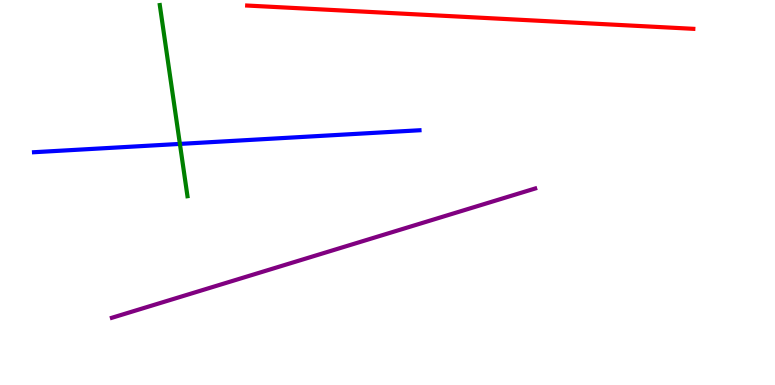[{'lines': ['blue', 'red'], 'intersections': []}, {'lines': ['green', 'red'], 'intersections': []}, {'lines': ['purple', 'red'], 'intersections': []}, {'lines': ['blue', 'green'], 'intersections': [{'x': 2.32, 'y': 6.26}]}, {'lines': ['blue', 'purple'], 'intersections': []}, {'lines': ['green', 'purple'], 'intersections': []}]